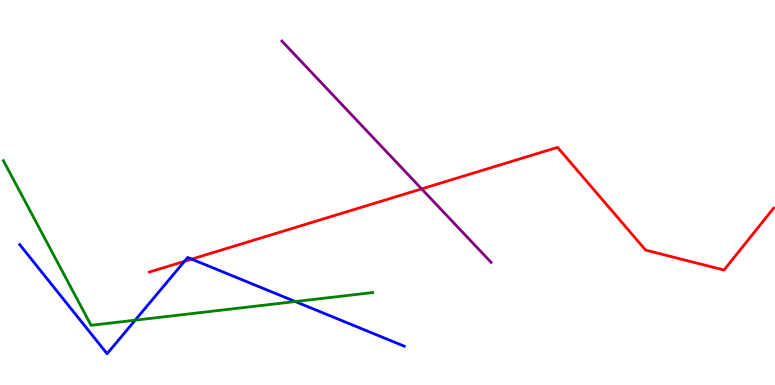[{'lines': ['blue', 'red'], 'intersections': [{'x': 2.38, 'y': 3.21}, {'x': 2.47, 'y': 3.27}]}, {'lines': ['green', 'red'], 'intersections': []}, {'lines': ['purple', 'red'], 'intersections': [{'x': 5.44, 'y': 5.09}]}, {'lines': ['blue', 'green'], 'intersections': [{'x': 1.74, 'y': 1.68}, {'x': 3.81, 'y': 2.17}]}, {'lines': ['blue', 'purple'], 'intersections': []}, {'lines': ['green', 'purple'], 'intersections': []}]